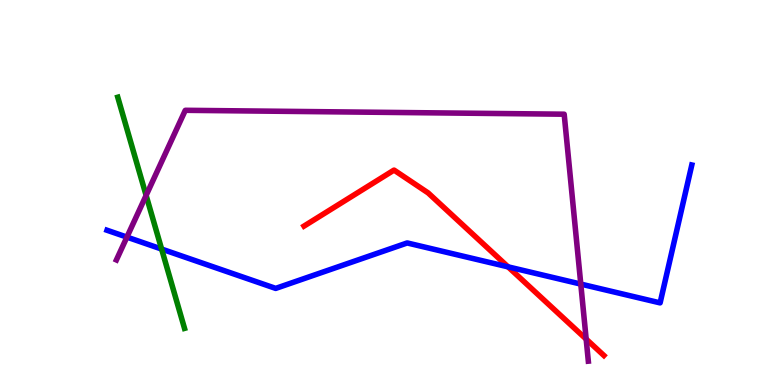[{'lines': ['blue', 'red'], 'intersections': [{'x': 6.56, 'y': 3.07}]}, {'lines': ['green', 'red'], 'intersections': []}, {'lines': ['purple', 'red'], 'intersections': [{'x': 7.56, 'y': 1.19}]}, {'lines': ['blue', 'green'], 'intersections': [{'x': 2.09, 'y': 3.53}]}, {'lines': ['blue', 'purple'], 'intersections': [{'x': 1.64, 'y': 3.84}, {'x': 7.49, 'y': 2.62}]}, {'lines': ['green', 'purple'], 'intersections': [{'x': 1.89, 'y': 4.92}]}]